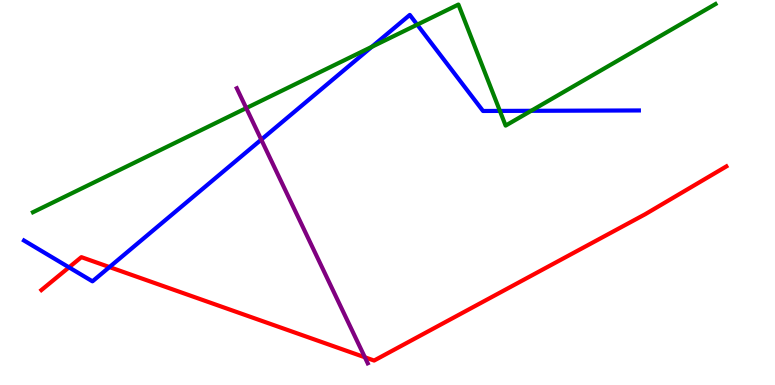[{'lines': ['blue', 'red'], 'intersections': [{'x': 0.89, 'y': 3.06}, {'x': 1.41, 'y': 3.06}]}, {'lines': ['green', 'red'], 'intersections': []}, {'lines': ['purple', 'red'], 'intersections': [{'x': 4.71, 'y': 0.72}]}, {'lines': ['blue', 'green'], 'intersections': [{'x': 4.8, 'y': 8.78}, {'x': 5.38, 'y': 9.36}, {'x': 6.45, 'y': 7.12}, {'x': 6.85, 'y': 7.12}]}, {'lines': ['blue', 'purple'], 'intersections': [{'x': 3.37, 'y': 6.37}]}, {'lines': ['green', 'purple'], 'intersections': [{'x': 3.18, 'y': 7.19}]}]